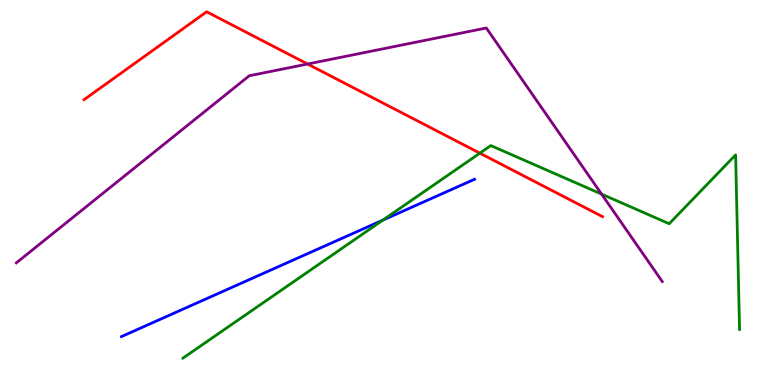[{'lines': ['blue', 'red'], 'intersections': []}, {'lines': ['green', 'red'], 'intersections': [{'x': 6.19, 'y': 6.02}]}, {'lines': ['purple', 'red'], 'intersections': [{'x': 3.97, 'y': 8.34}]}, {'lines': ['blue', 'green'], 'intersections': [{'x': 4.94, 'y': 4.28}]}, {'lines': ['blue', 'purple'], 'intersections': []}, {'lines': ['green', 'purple'], 'intersections': [{'x': 7.76, 'y': 4.96}]}]